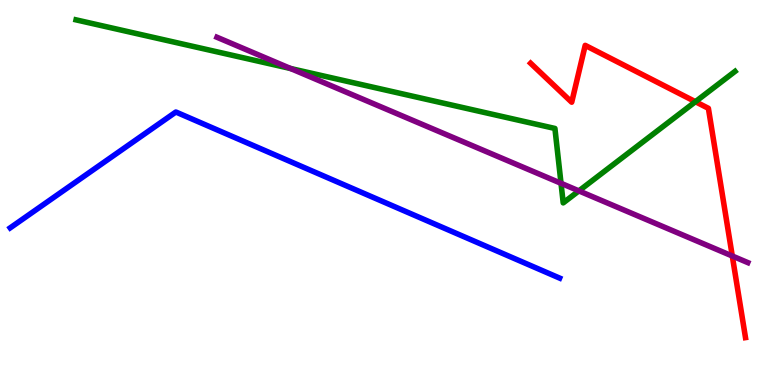[{'lines': ['blue', 'red'], 'intersections': []}, {'lines': ['green', 'red'], 'intersections': [{'x': 8.97, 'y': 7.36}]}, {'lines': ['purple', 'red'], 'intersections': [{'x': 9.45, 'y': 3.35}]}, {'lines': ['blue', 'green'], 'intersections': []}, {'lines': ['blue', 'purple'], 'intersections': []}, {'lines': ['green', 'purple'], 'intersections': [{'x': 3.75, 'y': 8.22}, {'x': 7.24, 'y': 5.24}, {'x': 7.47, 'y': 5.04}]}]